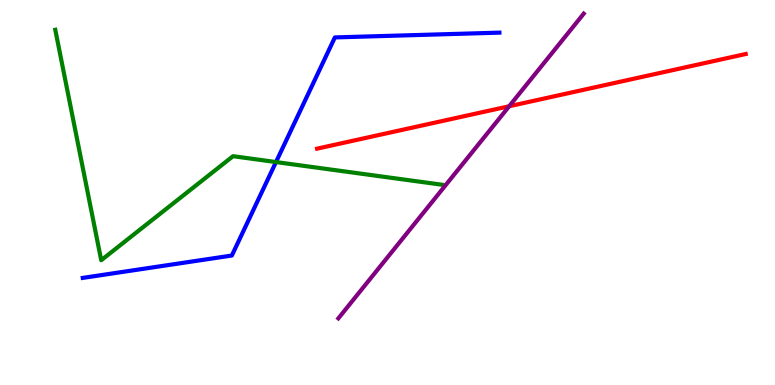[{'lines': ['blue', 'red'], 'intersections': []}, {'lines': ['green', 'red'], 'intersections': []}, {'lines': ['purple', 'red'], 'intersections': [{'x': 6.57, 'y': 7.24}]}, {'lines': ['blue', 'green'], 'intersections': [{'x': 3.56, 'y': 5.79}]}, {'lines': ['blue', 'purple'], 'intersections': []}, {'lines': ['green', 'purple'], 'intersections': []}]